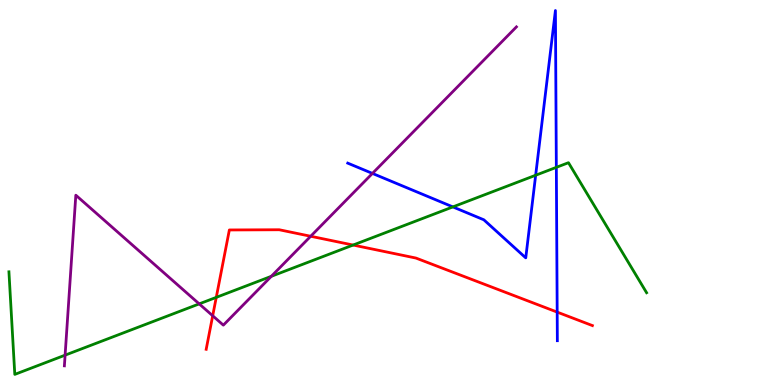[{'lines': ['blue', 'red'], 'intersections': [{'x': 7.19, 'y': 1.89}]}, {'lines': ['green', 'red'], 'intersections': [{'x': 2.79, 'y': 2.28}, {'x': 4.56, 'y': 3.64}]}, {'lines': ['purple', 'red'], 'intersections': [{'x': 2.74, 'y': 1.8}, {'x': 4.01, 'y': 3.86}]}, {'lines': ['blue', 'green'], 'intersections': [{'x': 5.84, 'y': 4.63}, {'x': 6.91, 'y': 5.45}, {'x': 7.18, 'y': 5.65}]}, {'lines': ['blue', 'purple'], 'intersections': [{'x': 4.81, 'y': 5.5}]}, {'lines': ['green', 'purple'], 'intersections': [{'x': 0.84, 'y': 0.775}, {'x': 2.57, 'y': 2.11}, {'x': 3.5, 'y': 2.82}]}]